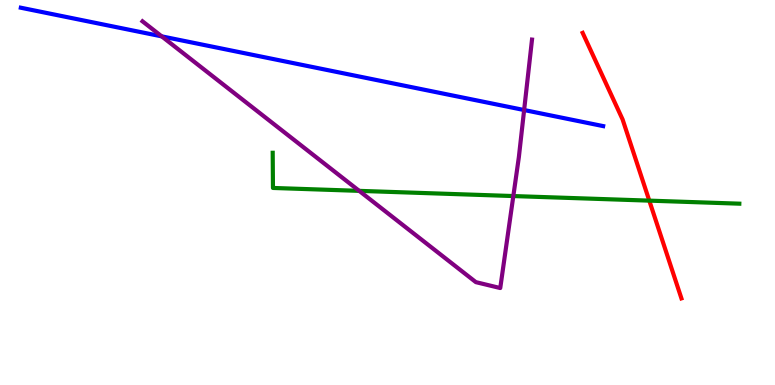[{'lines': ['blue', 'red'], 'intersections': []}, {'lines': ['green', 'red'], 'intersections': [{'x': 8.38, 'y': 4.79}]}, {'lines': ['purple', 'red'], 'intersections': []}, {'lines': ['blue', 'green'], 'intersections': []}, {'lines': ['blue', 'purple'], 'intersections': [{'x': 2.09, 'y': 9.06}, {'x': 6.76, 'y': 7.14}]}, {'lines': ['green', 'purple'], 'intersections': [{'x': 4.63, 'y': 5.04}, {'x': 6.62, 'y': 4.91}]}]